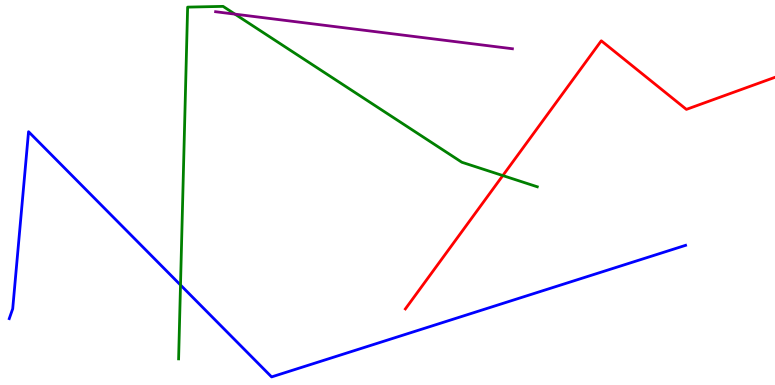[{'lines': ['blue', 'red'], 'intersections': []}, {'lines': ['green', 'red'], 'intersections': [{'x': 6.49, 'y': 5.44}]}, {'lines': ['purple', 'red'], 'intersections': []}, {'lines': ['blue', 'green'], 'intersections': [{'x': 2.33, 'y': 2.6}]}, {'lines': ['blue', 'purple'], 'intersections': []}, {'lines': ['green', 'purple'], 'intersections': [{'x': 3.03, 'y': 9.63}]}]